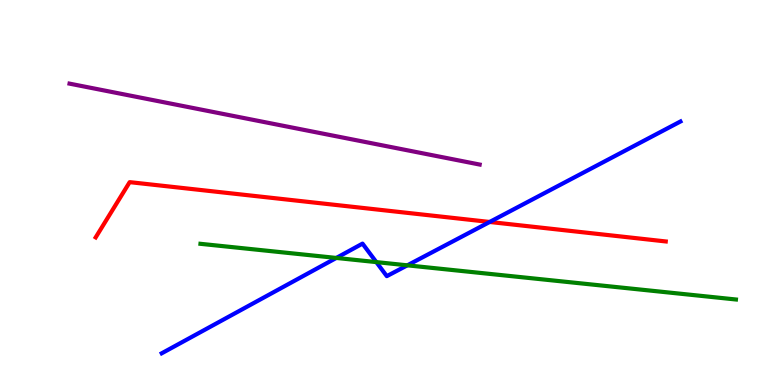[{'lines': ['blue', 'red'], 'intersections': [{'x': 6.32, 'y': 4.23}]}, {'lines': ['green', 'red'], 'intersections': []}, {'lines': ['purple', 'red'], 'intersections': []}, {'lines': ['blue', 'green'], 'intersections': [{'x': 4.34, 'y': 3.3}, {'x': 4.86, 'y': 3.19}, {'x': 5.26, 'y': 3.11}]}, {'lines': ['blue', 'purple'], 'intersections': []}, {'lines': ['green', 'purple'], 'intersections': []}]